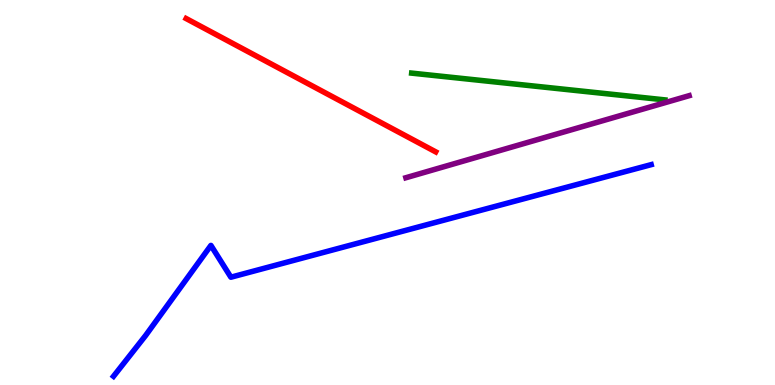[{'lines': ['blue', 'red'], 'intersections': []}, {'lines': ['green', 'red'], 'intersections': []}, {'lines': ['purple', 'red'], 'intersections': []}, {'lines': ['blue', 'green'], 'intersections': []}, {'lines': ['blue', 'purple'], 'intersections': []}, {'lines': ['green', 'purple'], 'intersections': []}]